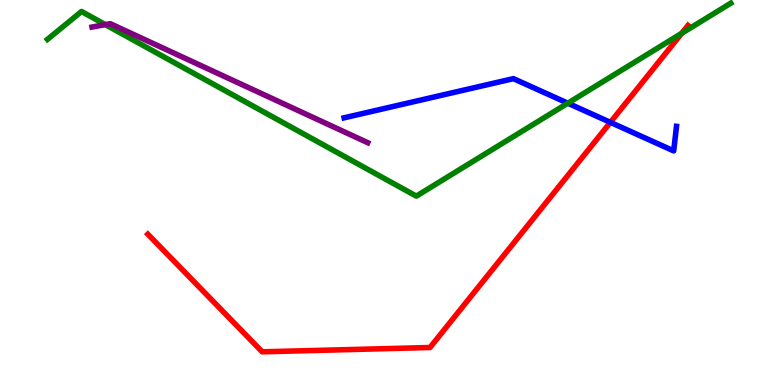[{'lines': ['blue', 'red'], 'intersections': [{'x': 7.88, 'y': 6.82}]}, {'lines': ['green', 'red'], 'intersections': [{'x': 8.8, 'y': 9.14}]}, {'lines': ['purple', 'red'], 'intersections': []}, {'lines': ['blue', 'green'], 'intersections': [{'x': 7.33, 'y': 7.32}]}, {'lines': ['blue', 'purple'], 'intersections': []}, {'lines': ['green', 'purple'], 'intersections': [{'x': 1.36, 'y': 9.36}]}]